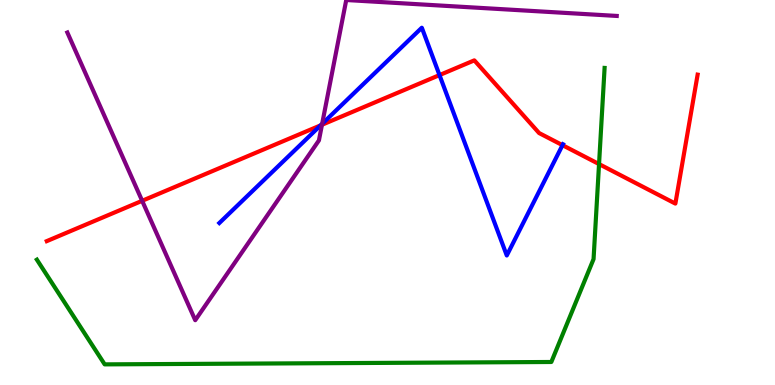[{'lines': ['blue', 'red'], 'intersections': [{'x': 4.14, 'y': 6.74}, {'x': 5.67, 'y': 8.05}, {'x': 7.26, 'y': 6.23}]}, {'lines': ['green', 'red'], 'intersections': [{'x': 7.73, 'y': 5.74}]}, {'lines': ['purple', 'red'], 'intersections': [{'x': 1.83, 'y': 4.78}, {'x': 4.15, 'y': 6.76}]}, {'lines': ['blue', 'green'], 'intersections': []}, {'lines': ['blue', 'purple'], 'intersections': [{'x': 4.16, 'y': 6.78}]}, {'lines': ['green', 'purple'], 'intersections': []}]